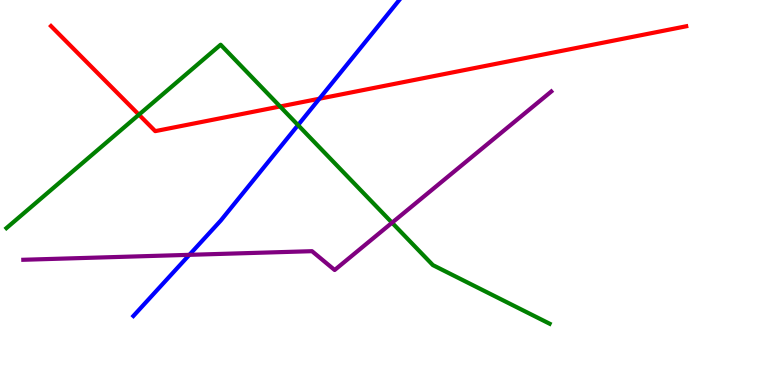[{'lines': ['blue', 'red'], 'intersections': [{'x': 4.12, 'y': 7.44}]}, {'lines': ['green', 'red'], 'intersections': [{'x': 1.79, 'y': 7.02}, {'x': 3.61, 'y': 7.23}]}, {'lines': ['purple', 'red'], 'intersections': []}, {'lines': ['blue', 'green'], 'intersections': [{'x': 3.85, 'y': 6.75}]}, {'lines': ['blue', 'purple'], 'intersections': [{'x': 2.44, 'y': 3.38}]}, {'lines': ['green', 'purple'], 'intersections': [{'x': 5.06, 'y': 4.22}]}]